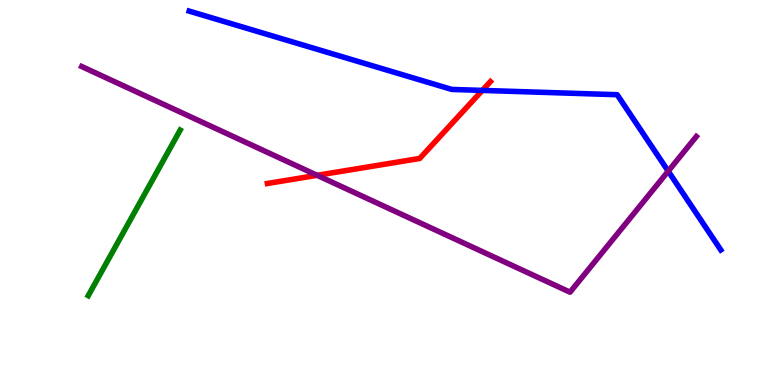[{'lines': ['blue', 'red'], 'intersections': [{'x': 6.22, 'y': 7.65}]}, {'lines': ['green', 'red'], 'intersections': []}, {'lines': ['purple', 'red'], 'intersections': [{'x': 4.09, 'y': 5.45}]}, {'lines': ['blue', 'green'], 'intersections': []}, {'lines': ['blue', 'purple'], 'intersections': [{'x': 8.62, 'y': 5.55}]}, {'lines': ['green', 'purple'], 'intersections': []}]